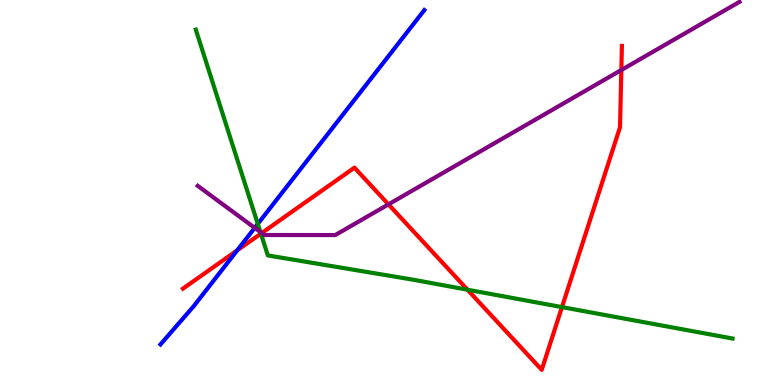[{'lines': ['blue', 'red'], 'intersections': [{'x': 3.06, 'y': 3.5}]}, {'lines': ['green', 'red'], 'intersections': [{'x': 3.37, 'y': 3.93}, {'x': 6.03, 'y': 2.47}, {'x': 7.25, 'y': 2.02}]}, {'lines': ['purple', 'red'], 'intersections': [{'x': 3.38, 'y': 3.95}, {'x': 5.01, 'y': 4.69}, {'x': 8.02, 'y': 8.18}]}, {'lines': ['blue', 'green'], 'intersections': [{'x': 3.33, 'y': 4.18}]}, {'lines': ['blue', 'purple'], 'intersections': [{'x': 3.29, 'y': 4.08}]}, {'lines': ['green', 'purple'], 'intersections': [{'x': 3.36, 'y': 3.97}]}]